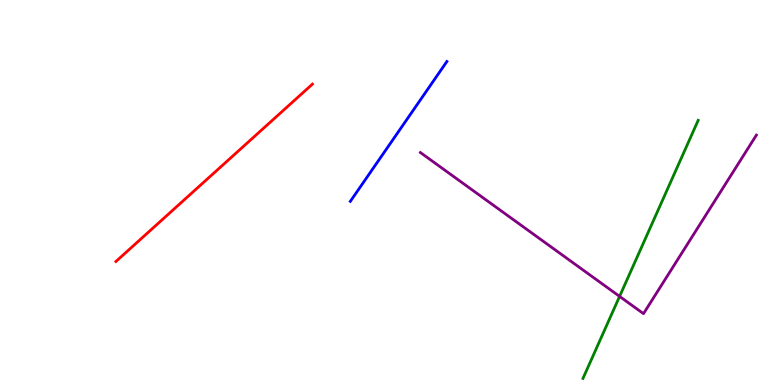[{'lines': ['blue', 'red'], 'intersections': []}, {'lines': ['green', 'red'], 'intersections': []}, {'lines': ['purple', 'red'], 'intersections': []}, {'lines': ['blue', 'green'], 'intersections': []}, {'lines': ['blue', 'purple'], 'intersections': []}, {'lines': ['green', 'purple'], 'intersections': [{'x': 7.99, 'y': 2.3}]}]